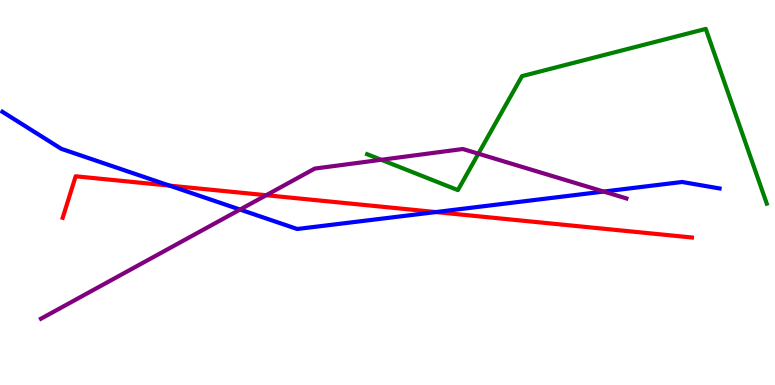[{'lines': ['blue', 'red'], 'intersections': [{'x': 2.19, 'y': 5.18}, {'x': 5.62, 'y': 4.49}]}, {'lines': ['green', 'red'], 'intersections': []}, {'lines': ['purple', 'red'], 'intersections': [{'x': 3.43, 'y': 4.93}]}, {'lines': ['blue', 'green'], 'intersections': []}, {'lines': ['blue', 'purple'], 'intersections': [{'x': 3.1, 'y': 4.56}, {'x': 7.79, 'y': 5.02}]}, {'lines': ['green', 'purple'], 'intersections': [{'x': 4.92, 'y': 5.85}, {'x': 6.17, 'y': 6.01}]}]